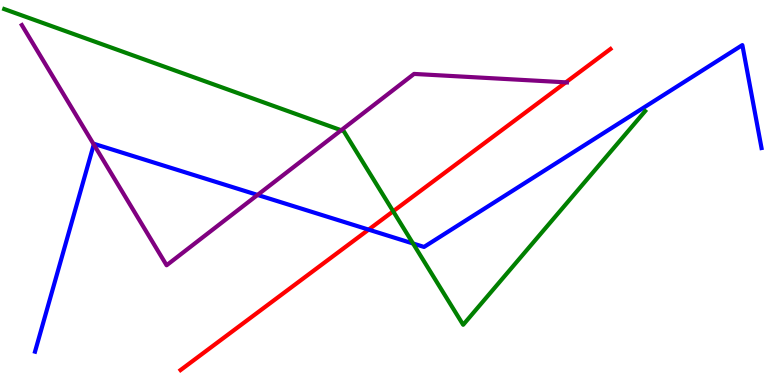[{'lines': ['blue', 'red'], 'intersections': [{'x': 4.76, 'y': 4.04}]}, {'lines': ['green', 'red'], 'intersections': [{'x': 5.07, 'y': 4.51}]}, {'lines': ['purple', 'red'], 'intersections': [{'x': 7.3, 'y': 7.86}]}, {'lines': ['blue', 'green'], 'intersections': [{'x': 5.33, 'y': 3.68}]}, {'lines': ['blue', 'purple'], 'intersections': [{'x': 1.21, 'y': 6.25}, {'x': 3.32, 'y': 4.94}]}, {'lines': ['green', 'purple'], 'intersections': [{'x': 4.4, 'y': 6.62}]}]